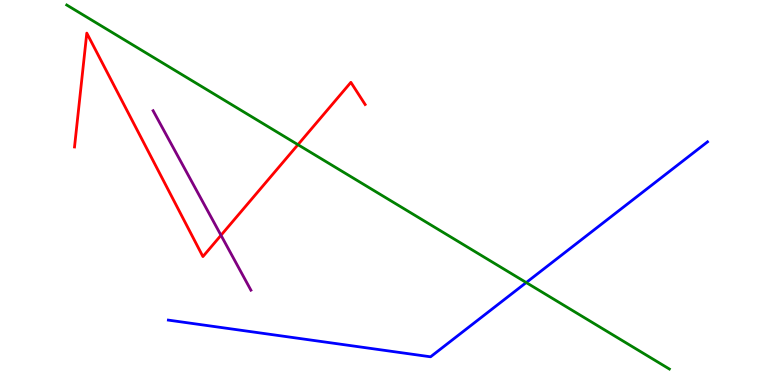[{'lines': ['blue', 'red'], 'intersections': []}, {'lines': ['green', 'red'], 'intersections': [{'x': 3.84, 'y': 6.24}]}, {'lines': ['purple', 'red'], 'intersections': [{'x': 2.85, 'y': 3.89}]}, {'lines': ['blue', 'green'], 'intersections': [{'x': 6.79, 'y': 2.66}]}, {'lines': ['blue', 'purple'], 'intersections': []}, {'lines': ['green', 'purple'], 'intersections': []}]